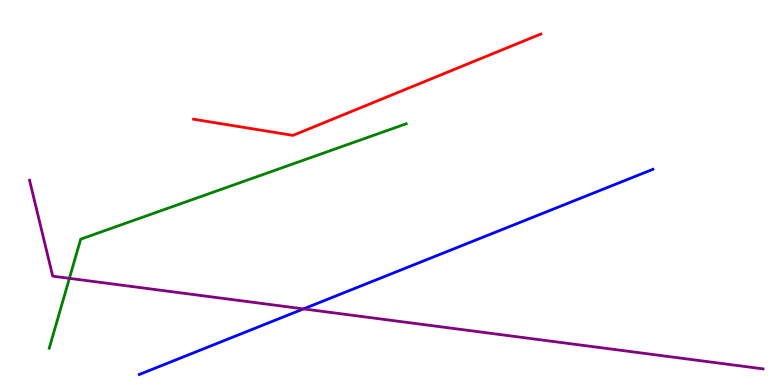[{'lines': ['blue', 'red'], 'intersections': []}, {'lines': ['green', 'red'], 'intersections': []}, {'lines': ['purple', 'red'], 'intersections': []}, {'lines': ['blue', 'green'], 'intersections': []}, {'lines': ['blue', 'purple'], 'intersections': [{'x': 3.92, 'y': 1.98}]}, {'lines': ['green', 'purple'], 'intersections': [{'x': 0.895, 'y': 2.77}]}]